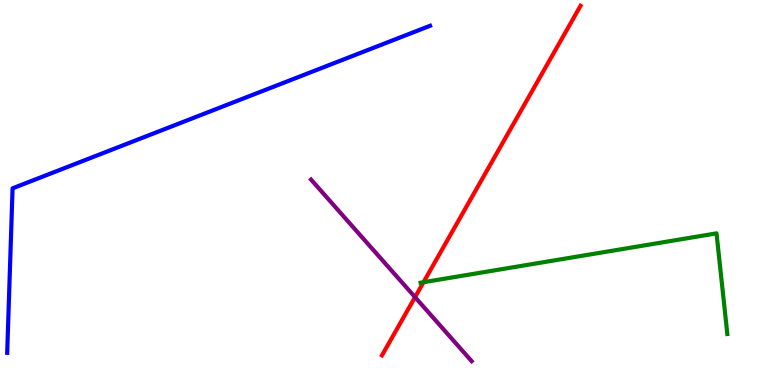[{'lines': ['blue', 'red'], 'intersections': []}, {'lines': ['green', 'red'], 'intersections': [{'x': 5.46, 'y': 2.67}]}, {'lines': ['purple', 'red'], 'intersections': [{'x': 5.36, 'y': 2.28}]}, {'lines': ['blue', 'green'], 'intersections': []}, {'lines': ['blue', 'purple'], 'intersections': []}, {'lines': ['green', 'purple'], 'intersections': []}]